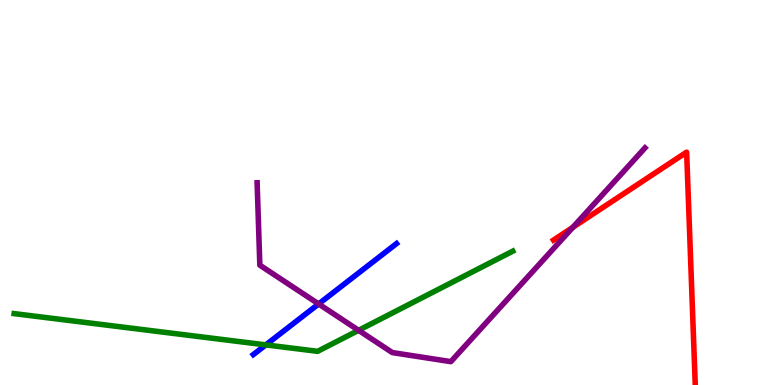[{'lines': ['blue', 'red'], 'intersections': []}, {'lines': ['green', 'red'], 'intersections': []}, {'lines': ['purple', 'red'], 'intersections': [{'x': 7.39, 'y': 4.1}]}, {'lines': ['blue', 'green'], 'intersections': [{'x': 3.43, 'y': 1.04}]}, {'lines': ['blue', 'purple'], 'intersections': [{'x': 4.11, 'y': 2.1}]}, {'lines': ['green', 'purple'], 'intersections': [{'x': 4.63, 'y': 1.42}]}]